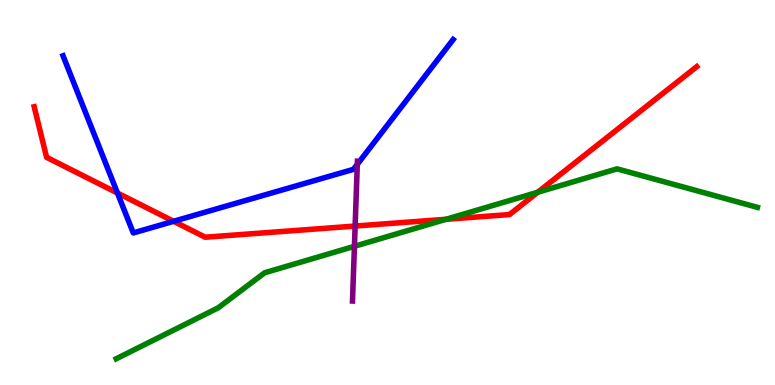[{'lines': ['blue', 'red'], 'intersections': [{'x': 1.52, 'y': 4.99}, {'x': 2.24, 'y': 4.25}]}, {'lines': ['green', 'red'], 'intersections': [{'x': 5.76, 'y': 4.3}, {'x': 6.94, 'y': 5.01}]}, {'lines': ['purple', 'red'], 'intersections': [{'x': 4.58, 'y': 4.13}]}, {'lines': ['blue', 'green'], 'intersections': []}, {'lines': ['blue', 'purple'], 'intersections': [{'x': 4.61, 'y': 5.73}]}, {'lines': ['green', 'purple'], 'intersections': [{'x': 4.57, 'y': 3.6}]}]